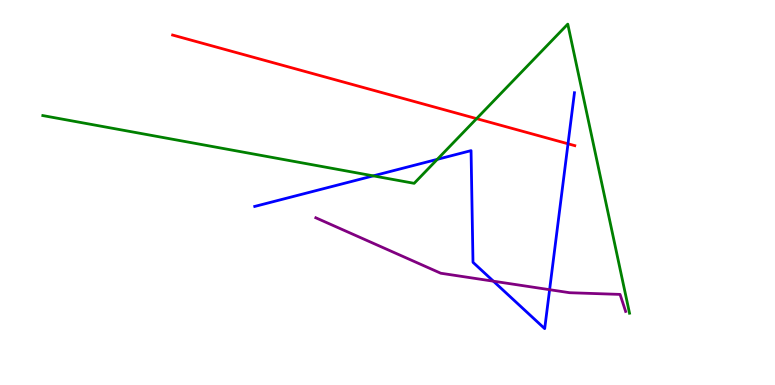[{'lines': ['blue', 'red'], 'intersections': [{'x': 7.33, 'y': 6.27}]}, {'lines': ['green', 'red'], 'intersections': [{'x': 6.15, 'y': 6.92}]}, {'lines': ['purple', 'red'], 'intersections': []}, {'lines': ['blue', 'green'], 'intersections': [{'x': 4.82, 'y': 5.43}, {'x': 5.64, 'y': 5.86}]}, {'lines': ['blue', 'purple'], 'intersections': [{'x': 6.37, 'y': 2.7}, {'x': 7.09, 'y': 2.48}]}, {'lines': ['green', 'purple'], 'intersections': []}]